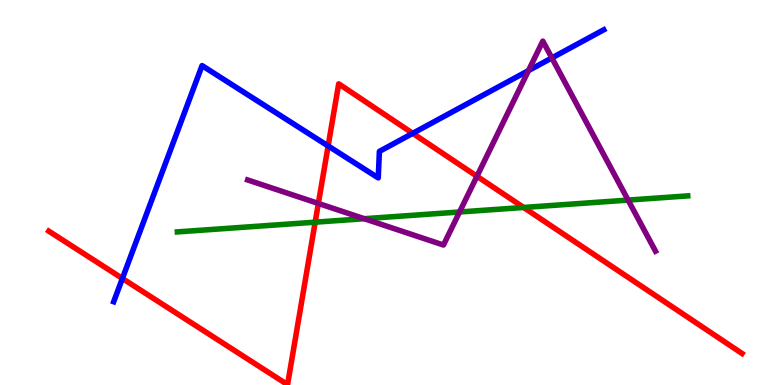[{'lines': ['blue', 'red'], 'intersections': [{'x': 1.58, 'y': 2.77}, {'x': 4.23, 'y': 6.21}, {'x': 5.33, 'y': 6.54}]}, {'lines': ['green', 'red'], 'intersections': [{'x': 4.07, 'y': 4.23}, {'x': 6.76, 'y': 4.61}]}, {'lines': ['purple', 'red'], 'intersections': [{'x': 4.11, 'y': 4.72}, {'x': 6.15, 'y': 5.42}]}, {'lines': ['blue', 'green'], 'intersections': []}, {'lines': ['blue', 'purple'], 'intersections': [{'x': 6.82, 'y': 8.17}, {'x': 7.12, 'y': 8.5}]}, {'lines': ['green', 'purple'], 'intersections': [{'x': 4.7, 'y': 4.32}, {'x': 5.93, 'y': 4.49}, {'x': 8.1, 'y': 4.8}]}]